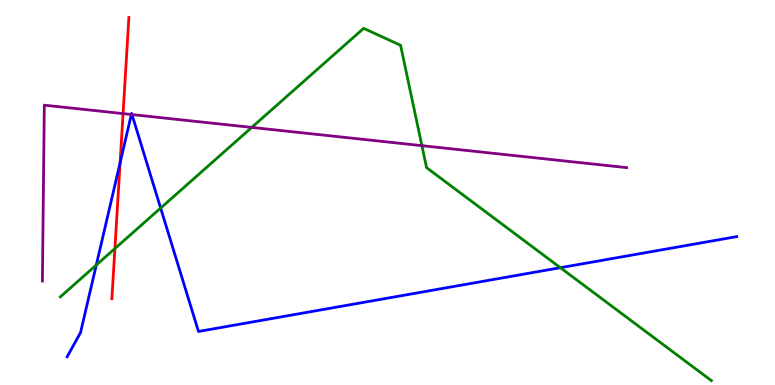[{'lines': ['blue', 'red'], 'intersections': [{'x': 1.55, 'y': 5.77}]}, {'lines': ['green', 'red'], 'intersections': [{'x': 1.48, 'y': 3.54}]}, {'lines': ['purple', 'red'], 'intersections': [{'x': 1.59, 'y': 7.05}]}, {'lines': ['blue', 'green'], 'intersections': [{'x': 1.24, 'y': 3.12}, {'x': 2.07, 'y': 4.6}, {'x': 7.23, 'y': 3.05}]}, {'lines': ['blue', 'purple'], 'intersections': [{'x': 1.69, 'y': 7.03}, {'x': 1.7, 'y': 7.02}]}, {'lines': ['green', 'purple'], 'intersections': [{'x': 3.25, 'y': 6.69}, {'x': 5.44, 'y': 6.22}]}]